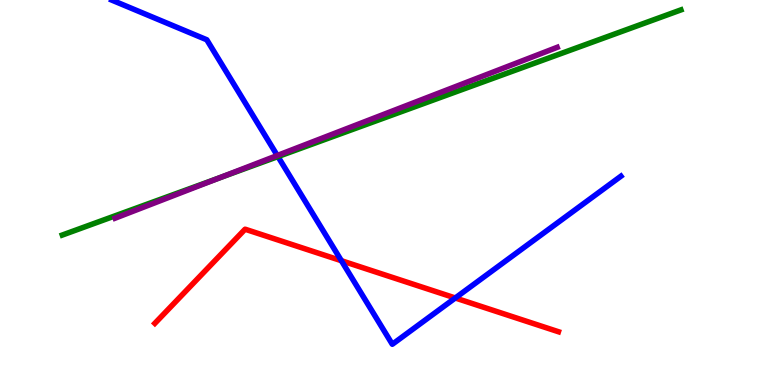[{'lines': ['blue', 'red'], 'intersections': [{'x': 4.41, 'y': 3.23}, {'x': 5.87, 'y': 2.26}]}, {'lines': ['green', 'red'], 'intersections': []}, {'lines': ['purple', 'red'], 'intersections': []}, {'lines': ['blue', 'green'], 'intersections': [{'x': 3.59, 'y': 5.93}]}, {'lines': ['blue', 'purple'], 'intersections': [{'x': 3.58, 'y': 5.96}]}, {'lines': ['green', 'purple'], 'intersections': [{'x': 2.83, 'y': 5.38}]}]